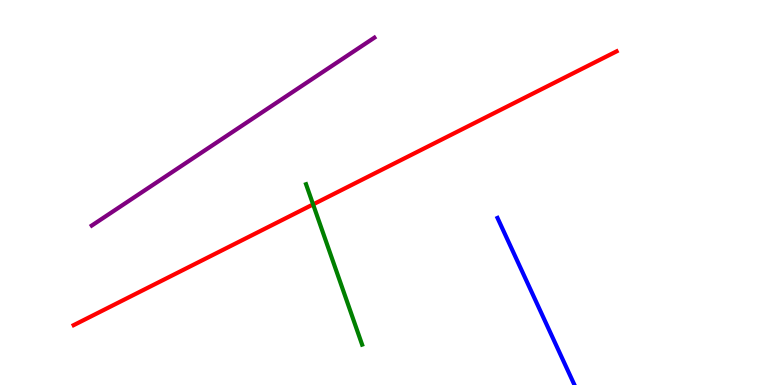[{'lines': ['blue', 'red'], 'intersections': []}, {'lines': ['green', 'red'], 'intersections': [{'x': 4.04, 'y': 4.69}]}, {'lines': ['purple', 'red'], 'intersections': []}, {'lines': ['blue', 'green'], 'intersections': []}, {'lines': ['blue', 'purple'], 'intersections': []}, {'lines': ['green', 'purple'], 'intersections': []}]